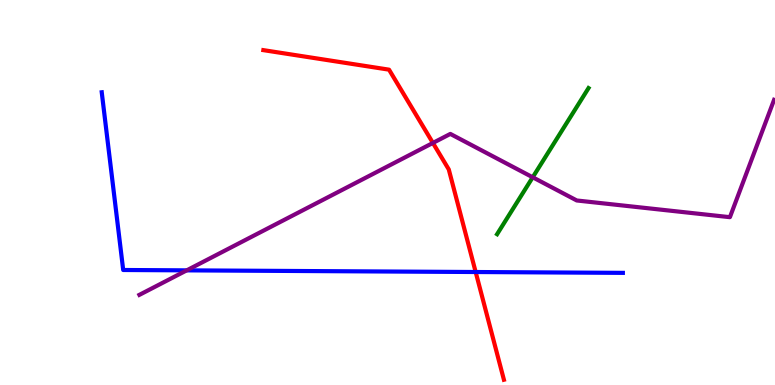[{'lines': ['blue', 'red'], 'intersections': [{'x': 6.14, 'y': 2.93}]}, {'lines': ['green', 'red'], 'intersections': []}, {'lines': ['purple', 'red'], 'intersections': [{'x': 5.59, 'y': 6.29}]}, {'lines': ['blue', 'green'], 'intersections': []}, {'lines': ['blue', 'purple'], 'intersections': [{'x': 2.41, 'y': 2.98}]}, {'lines': ['green', 'purple'], 'intersections': [{'x': 6.87, 'y': 5.4}]}]